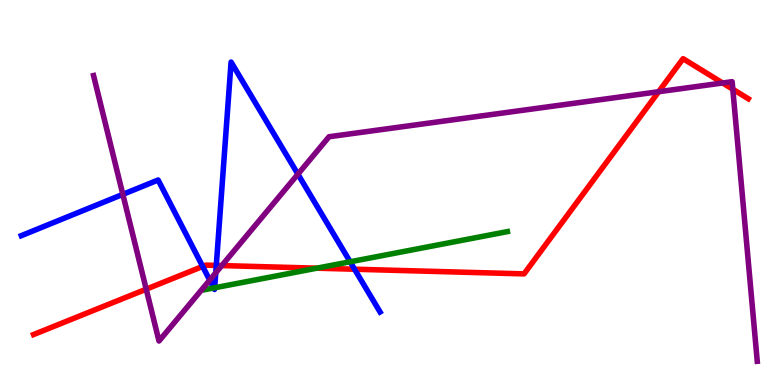[{'lines': ['blue', 'red'], 'intersections': [{'x': 2.62, 'y': 3.08}, {'x': 2.79, 'y': 3.11}, {'x': 4.58, 'y': 3.01}]}, {'lines': ['green', 'red'], 'intersections': [{'x': 4.09, 'y': 3.03}]}, {'lines': ['purple', 'red'], 'intersections': [{'x': 1.89, 'y': 2.49}, {'x': 2.86, 'y': 3.1}, {'x': 8.5, 'y': 7.62}, {'x': 9.32, 'y': 7.84}, {'x': 9.46, 'y': 7.68}]}, {'lines': ['blue', 'green'], 'intersections': [{'x': 2.76, 'y': 2.52}, {'x': 2.77, 'y': 2.53}, {'x': 4.52, 'y': 3.2}]}, {'lines': ['blue', 'purple'], 'intersections': [{'x': 1.58, 'y': 4.95}, {'x': 2.71, 'y': 2.72}, {'x': 2.78, 'y': 2.91}, {'x': 3.84, 'y': 5.48}]}, {'lines': ['green', 'purple'], 'intersections': []}]